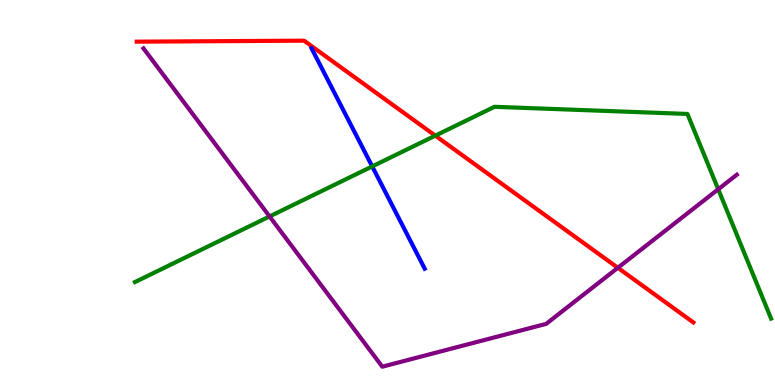[{'lines': ['blue', 'red'], 'intersections': []}, {'lines': ['green', 'red'], 'intersections': [{'x': 5.62, 'y': 6.48}]}, {'lines': ['purple', 'red'], 'intersections': [{'x': 7.97, 'y': 3.04}]}, {'lines': ['blue', 'green'], 'intersections': [{'x': 4.8, 'y': 5.68}]}, {'lines': ['blue', 'purple'], 'intersections': []}, {'lines': ['green', 'purple'], 'intersections': [{'x': 3.48, 'y': 4.38}, {'x': 9.27, 'y': 5.08}]}]